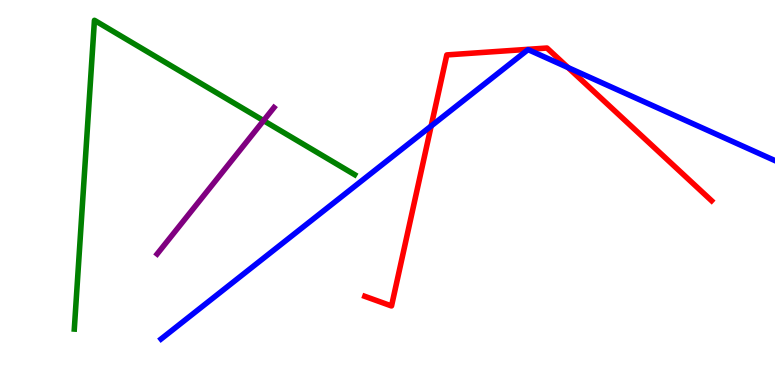[{'lines': ['blue', 'red'], 'intersections': [{'x': 5.56, 'y': 6.73}, {'x': 7.33, 'y': 8.24}]}, {'lines': ['green', 'red'], 'intersections': []}, {'lines': ['purple', 'red'], 'intersections': []}, {'lines': ['blue', 'green'], 'intersections': []}, {'lines': ['blue', 'purple'], 'intersections': []}, {'lines': ['green', 'purple'], 'intersections': [{'x': 3.4, 'y': 6.87}]}]